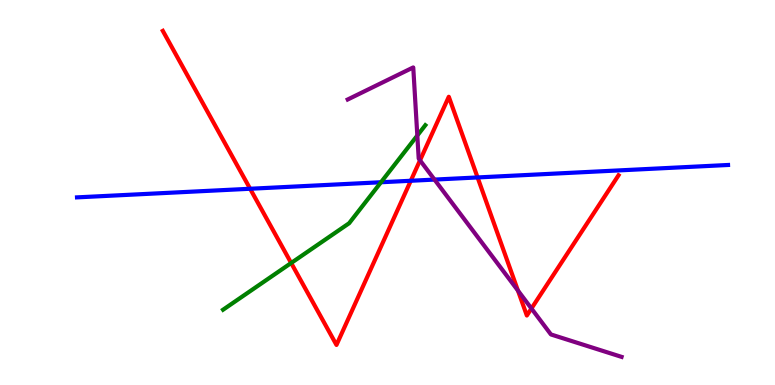[{'lines': ['blue', 'red'], 'intersections': [{'x': 3.23, 'y': 5.1}, {'x': 5.3, 'y': 5.3}, {'x': 6.16, 'y': 5.39}]}, {'lines': ['green', 'red'], 'intersections': [{'x': 3.76, 'y': 3.17}]}, {'lines': ['purple', 'red'], 'intersections': [{'x': 5.42, 'y': 5.84}, {'x': 6.68, 'y': 2.45}, {'x': 6.86, 'y': 1.99}]}, {'lines': ['blue', 'green'], 'intersections': [{'x': 4.92, 'y': 5.27}]}, {'lines': ['blue', 'purple'], 'intersections': [{'x': 5.61, 'y': 5.34}]}, {'lines': ['green', 'purple'], 'intersections': [{'x': 5.38, 'y': 6.48}]}]